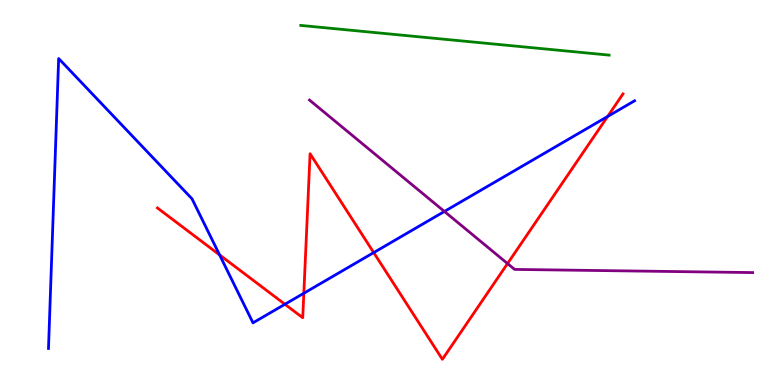[{'lines': ['blue', 'red'], 'intersections': [{'x': 2.83, 'y': 3.38}, {'x': 3.68, 'y': 2.1}, {'x': 3.92, 'y': 2.38}, {'x': 4.82, 'y': 3.44}, {'x': 7.84, 'y': 6.97}]}, {'lines': ['green', 'red'], 'intersections': []}, {'lines': ['purple', 'red'], 'intersections': [{'x': 6.55, 'y': 3.15}]}, {'lines': ['blue', 'green'], 'intersections': []}, {'lines': ['blue', 'purple'], 'intersections': [{'x': 5.73, 'y': 4.51}]}, {'lines': ['green', 'purple'], 'intersections': []}]